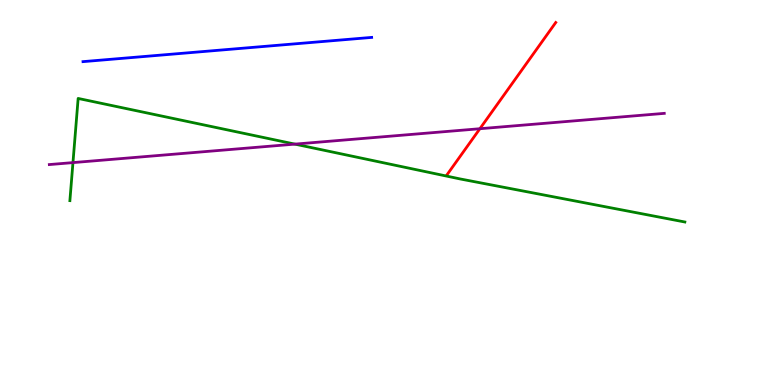[{'lines': ['blue', 'red'], 'intersections': []}, {'lines': ['green', 'red'], 'intersections': []}, {'lines': ['purple', 'red'], 'intersections': [{'x': 6.19, 'y': 6.66}]}, {'lines': ['blue', 'green'], 'intersections': []}, {'lines': ['blue', 'purple'], 'intersections': []}, {'lines': ['green', 'purple'], 'intersections': [{'x': 0.941, 'y': 5.78}, {'x': 3.81, 'y': 6.26}]}]